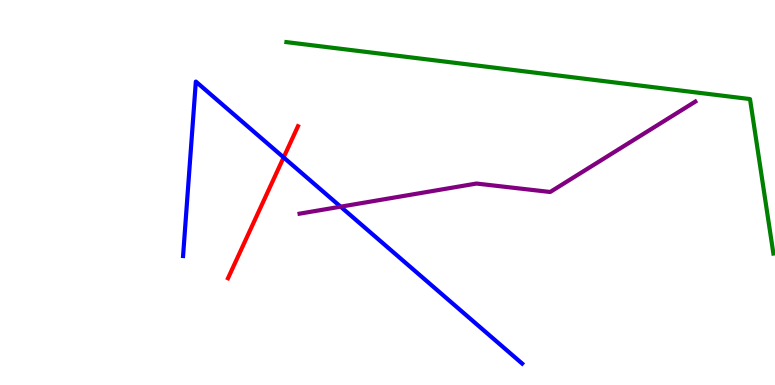[{'lines': ['blue', 'red'], 'intersections': [{'x': 3.66, 'y': 5.91}]}, {'lines': ['green', 'red'], 'intersections': []}, {'lines': ['purple', 'red'], 'intersections': []}, {'lines': ['blue', 'green'], 'intersections': []}, {'lines': ['blue', 'purple'], 'intersections': [{'x': 4.4, 'y': 4.63}]}, {'lines': ['green', 'purple'], 'intersections': []}]